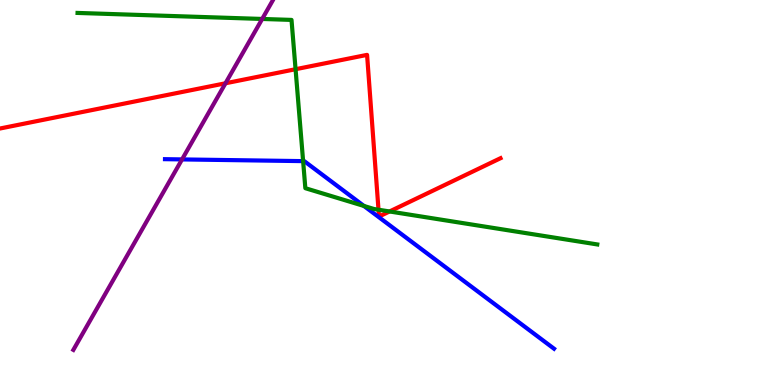[{'lines': ['blue', 'red'], 'intersections': []}, {'lines': ['green', 'red'], 'intersections': [{'x': 3.81, 'y': 8.2}, {'x': 4.88, 'y': 4.55}, {'x': 5.03, 'y': 4.51}]}, {'lines': ['purple', 'red'], 'intersections': [{'x': 2.91, 'y': 7.84}]}, {'lines': ['blue', 'green'], 'intersections': [{'x': 3.91, 'y': 5.81}, {'x': 4.7, 'y': 4.65}]}, {'lines': ['blue', 'purple'], 'intersections': [{'x': 2.35, 'y': 5.86}]}, {'lines': ['green', 'purple'], 'intersections': [{'x': 3.38, 'y': 9.51}]}]